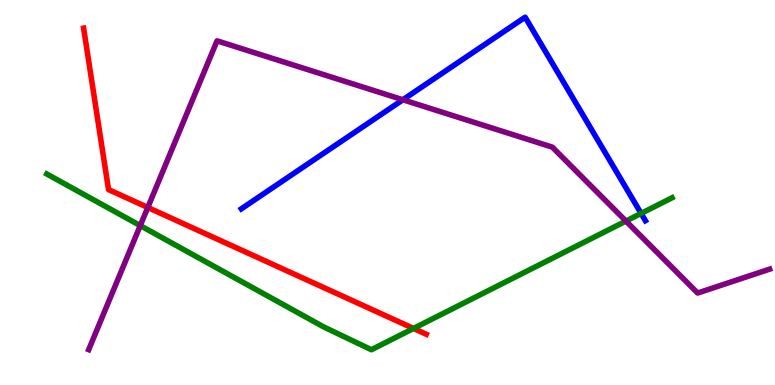[{'lines': ['blue', 'red'], 'intersections': []}, {'lines': ['green', 'red'], 'intersections': [{'x': 5.34, 'y': 1.47}]}, {'lines': ['purple', 'red'], 'intersections': [{'x': 1.91, 'y': 4.61}]}, {'lines': ['blue', 'green'], 'intersections': [{'x': 8.27, 'y': 4.46}]}, {'lines': ['blue', 'purple'], 'intersections': [{'x': 5.2, 'y': 7.41}]}, {'lines': ['green', 'purple'], 'intersections': [{'x': 1.81, 'y': 4.14}, {'x': 8.08, 'y': 4.26}]}]